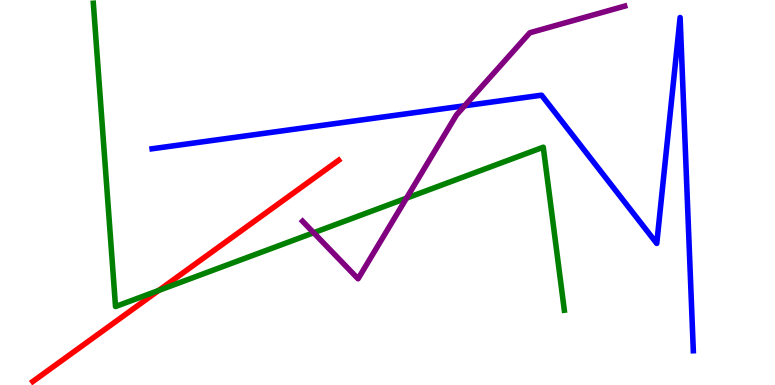[{'lines': ['blue', 'red'], 'intersections': []}, {'lines': ['green', 'red'], 'intersections': [{'x': 2.05, 'y': 2.46}]}, {'lines': ['purple', 'red'], 'intersections': []}, {'lines': ['blue', 'green'], 'intersections': []}, {'lines': ['blue', 'purple'], 'intersections': [{'x': 6.0, 'y': 7.25}]}, {'lines': ['green', 'purple'], 'intersections': [{'x': 4.05, 'y': 3.95}, {'x': 5.24, 'y': 4.85}]}]